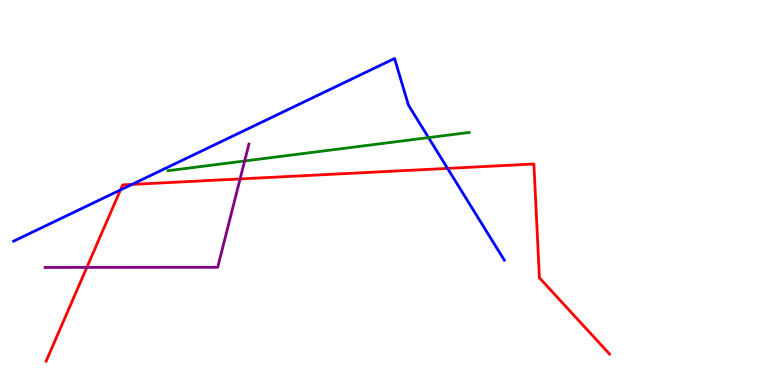[{'lines': ['blue', 'red'], 'intersections': [{'x': 1.55, 'y': 5.07}, {'x': 1.7, 'y': 5.21}, {'x': 5.78, 'y': 5.63}]}, {'lines': ['green', 'red'], 'intersections': []}, {'lines': ['purple', 'red'], 'intersections': [{'x': 1.12, 'y': 3.05}, {'x': 3.1, 'y': 5.35}]}, {'lines': ['blue', 'green'], 'intersections': [{'x': 5.53, 'y': 6.43}]}, {'lines': ['blue', 'purple'], 'intersections': []}, {'lines': ['green', 'purple'], 'intersections': [{'x': 3.16, 'y': 5.82}]}]